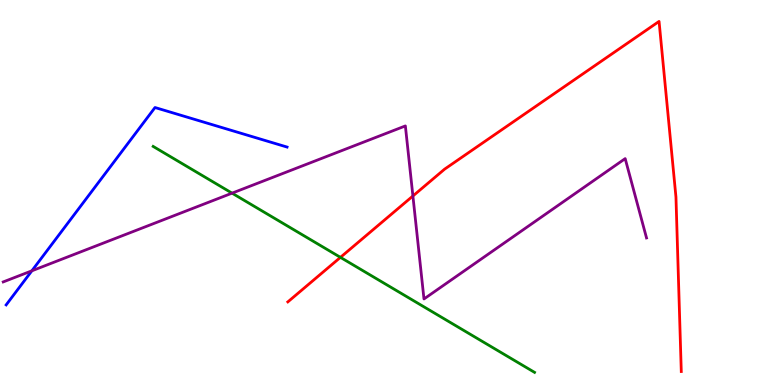[{'lines': ['blue', 'red'], 'intersections': []}, {'lines': ['green', 'red'], 'intersections': [{'x': 4.39, 'y': 3.32}]}, {'lines': ['purple', 'red'], 'intersections': [{'x': 5.33, 'y': 4.91}]}, {'lines': ['blue', 'green'], 'intersections': []}, {'lines': ['blue', 'purple'], 'intersections': [{'x': 0.411, 'y': 2.97}]}, {'lines': ['green', 'purple'], 'intersections': [{'x': 2.99, 'y': 4.98}]}]